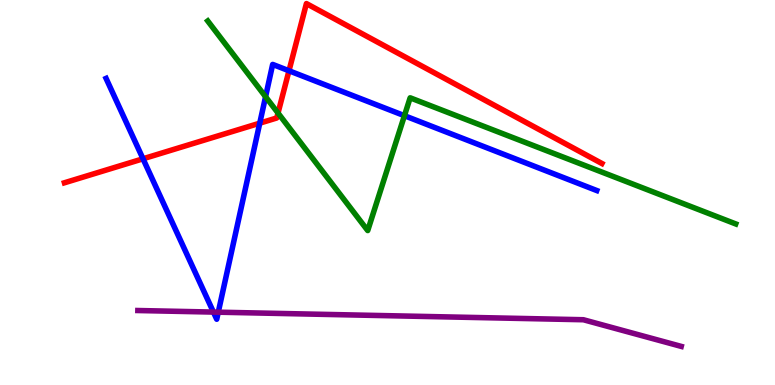[{'lines': ['blue', 'red'], 'intersections': [{'x': 1.85, 'y': 5.88}, {'x': 3.35, 'y': 6.8}, {'x': 3.73, 'y': 8.16}]}, {'lines': ['green', 'red'], 'intersections': [{'x': 3.59, 'y': 7.06}]}, {'lines': ['purple', 'red'], 'intersections': []}, {'lines': ['blue', 'green'], 'intersections': [{'x': 3.43, 'y': 7.49}, {'x': 5.22, 'y': 7.0}]}, {'lines': ['blue', 'purple'], 'intersections': [{'x': 2.75, 'y': 1.89}, {'x': 2.82, 'y': 1.89}]}, {'lines': ['green', 'purple'], 'intersections': []}]